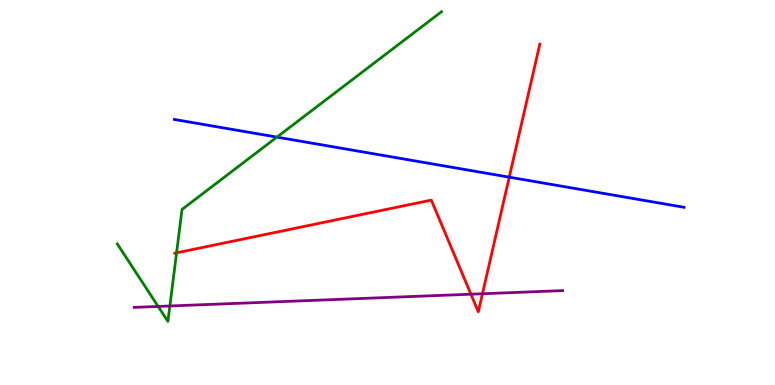[{'lines': ['blue', 'red'], 'intersections': [{'x': 6.57, 'y': 5.4}]}, {'lines': ['green', 'red'], 'intersections': [{'x': 2.28, 'y': 3.43}]}, {'lines': ['purple', 'red'], 'intersections': [{'x': 6.08, 'y': 2.36}, {'x': 6.23, 'y': 2.37}]}, {'lines': ['blue', 'green'], 'intersections': [{'x': 3.57, 'y': 6.44}]}, {'lines': ['blue', 'purple'], 'intersections': []}, {'lines': ['green', 'purple'], 'intersections': [{'x': 2.04, 'y': 2.04}, {'x': 2.19, 'y': 2.05}]}]